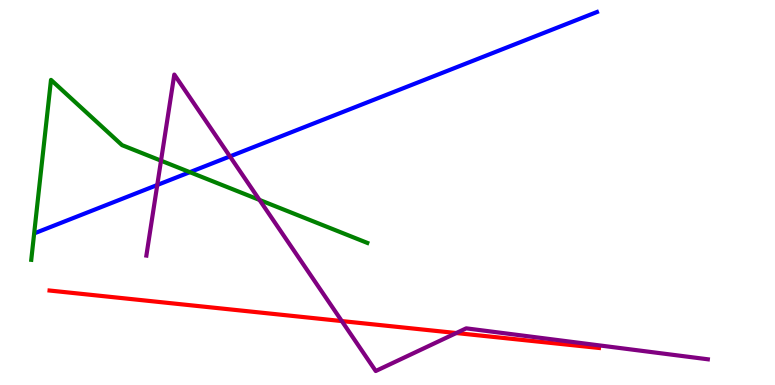[{'lines': ['blue', 'red'], 'intersections': []}, {'lines': ['green', 'red'], 'intersections': []}, {'lines': ['purple', 'red'], 'intersections': [{'x': 4.41, 'y': 1.66}, {'x': 5.89, 'y': 1.35}]}, {'lines': ['blue', 'green'], 'intersections': [{'x': 2.45, 'y': 5.53}]}, {'lines': ['blue', 'purple'], 'intersections': [{'x': 2.03, 'y': 5.19}, {'x': 2.97, 'y': 5.94}]}, {'lines': ['green', 'purple'], 'intersections': [{'x': 2.08, 'y': 5.83}, {'x': 3.35, 'y': 4.81}]}]